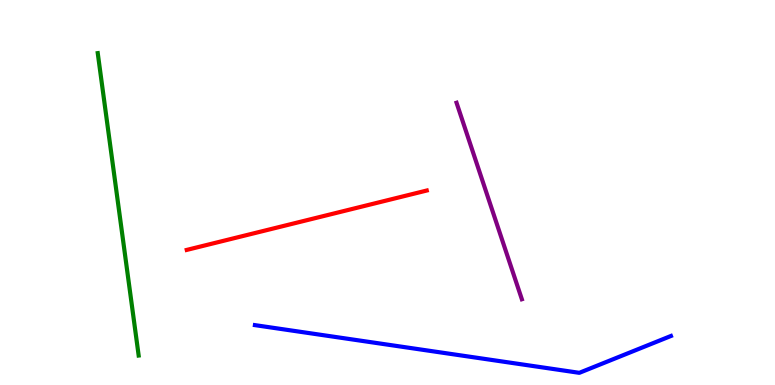[{'lines': ['blue', 'red'], 'intersections': []}, {'lines': ['green', 'red'], 'intersections': []}, {'lines': ['purple', 'red'], 'intersections': []}, {'lines': ['blue', 'green'], 'intersections': []}, {'lines': ['blue', 'purple'], 'intersections': []}, {'lines': ['green', 'purple'], 'intersections': []}]